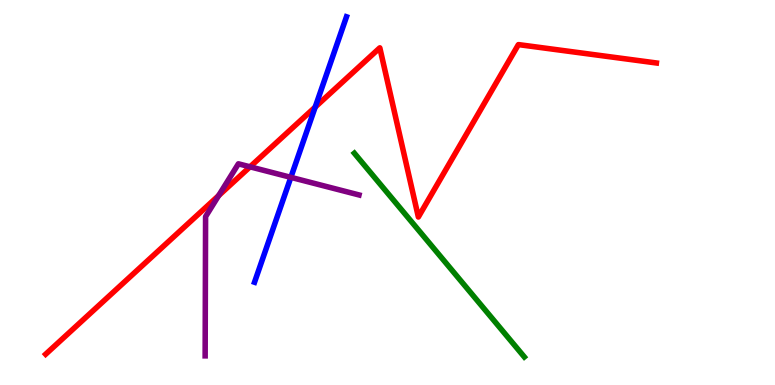[{'lines': ['blue', 'red'], 'intersections': [{'x': 4.07, 'y': 7.22}]}, {'lines': ['green', 'red'], 'intersections': []}, {'lines': ['purple', 'red'], 'intersections': [{'x': 2.82, 'y': 4.92}, {'x': 3.23, 'y': 5.67}]}, {'lines': ['blue', 'green'], 'intersections': []}, {'lines': ['blue', 'purple'], 'intersections': [{'x': 3.75, 'y': 5.39}]}, {'lines': ['green', 'purple'], 'intersections': []}]